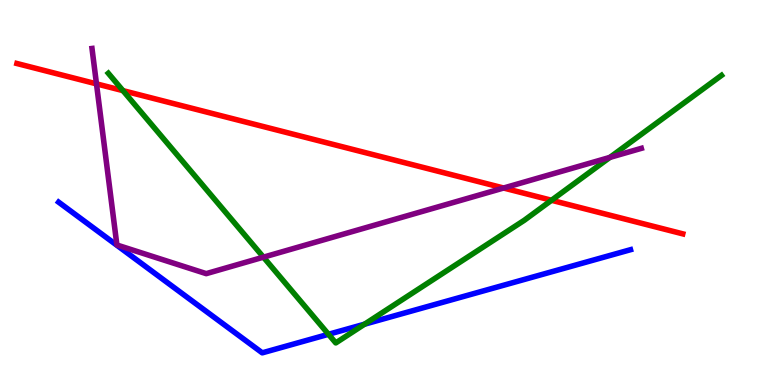[{'lines': ['blue', 'red'], 'intersections': []}, {'lines': ['green', 'red'], 'intersections': [{'x': 1.59, 'y': 7.65}, {'x': 7.12, 'y': 4.8}]}, {'lines': ['purple', 'red'], 'intersections': [{'x': 1.24, 'y': 7.82}, {'x': 6.5, 'y': 5.12}]}, {'lines': ['blue', 'green'], 'intersections': [{'x': 4.24, 'y': 1.32}, {'x': 4.7, 'y': 1.58}]}, {'lines': ['blue', 'purple'], 'intersections': []}, {'lines': ['green', 'purple'], 'intersections': [{'x': 3.4, 'y': 3.32}, {'x': 7.87, 'y': 5.91}]}]